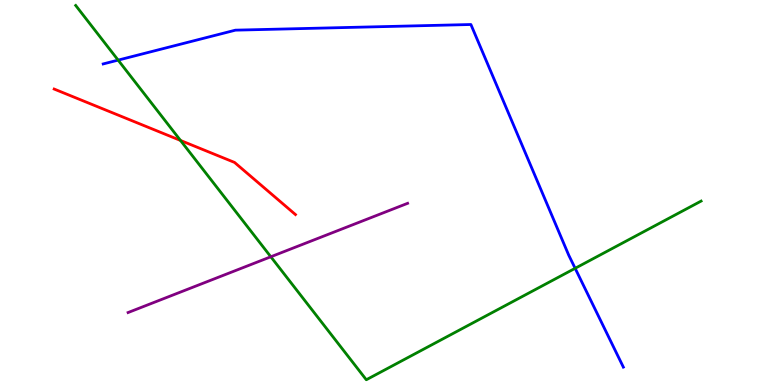[{'lines': ['blue', 'red'], 'intersections': []}, {'lines': ['green', 'red'], 'intersections': [{'x': 2.33, 'y': 6.35}]}, {'lines': ['purple', 'red'], 'intersections': []}, {'lines': ['blue', 'green'], 'intersections': [{'x': 1.52, 'y': 8.44}, {'x': 7.42, 'y': 3.03}]}, {'lines': ['blue', 'purple'], 'intersections': []}, {'lines': ['green', 'purple'], 'intersections': [{'x': 3.49, 'y': 3.33}]}]